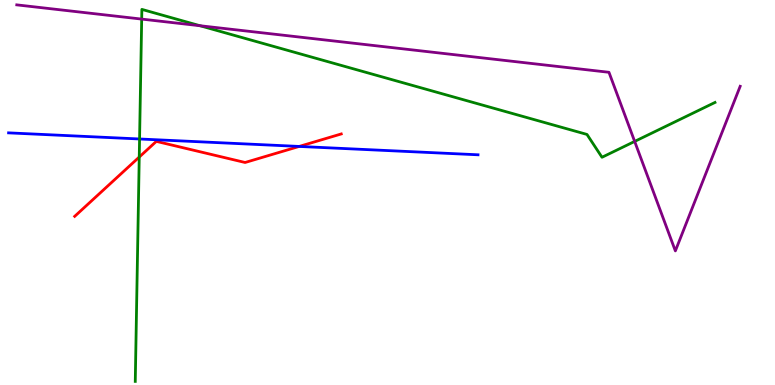[{'lines': ['blue', 'red'], 'intersections': [{'x': 3.86, 'y': 6.2}]}, {'lines': ['green', 'red'], 'intersections': [{'x': 1.8, 'y': 5.92}]}, {'lines': ['purple', 'red'], 'intersections': []}, {'lines': ['blue', 'green'], 'intersections': [{'x': 1.8, 'y': 6.39}]}, {'lines': ['blue', 'purple'], 'intersections': []}, {'lines': ['green', 'purple'], 'intersections': [{'x': 1.83, 'y': 9.5}, {'x': 2.58, 'y': 9.33}, {'x': 8.19, 'y': 6.33}]}]